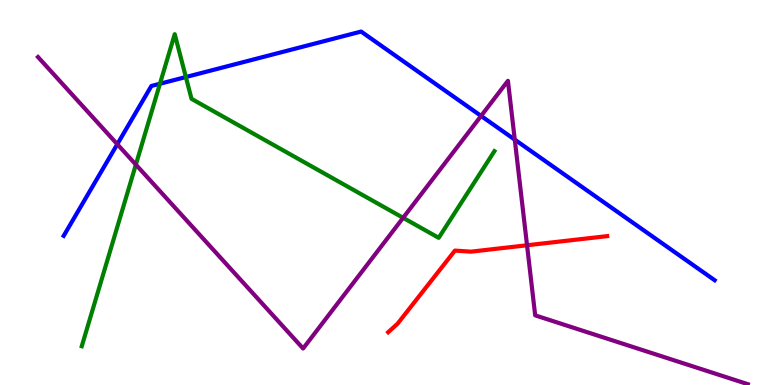[{'lines': ['blue', 'red'], 'intersections': []}, {'lines': ['green', 'red'], 'intersections': []}, {'lines': ['purple', 'red'], 'intersections': [{'x': 6.8, 'y': 3.63}]}, {'lines': ['blue', 'green'], 'intersections': [{'x': 2.06, 'y': 7.82}, {'x': 2.4, 'y': 8.0}]}, {'lines': ['blue', 'purple'], 'intersections': [{'x': 1.51, 'y': 6.25}, {'x': 6.21, 'y': 6.99}, {'x': 6.64, 'y': 6.37}]}, {'lines': ['green', 'purple'], 'intersections': [{'x': 1.75, 'y': 5.72}, {'x': 5.2, 'y': 4.34}]}]